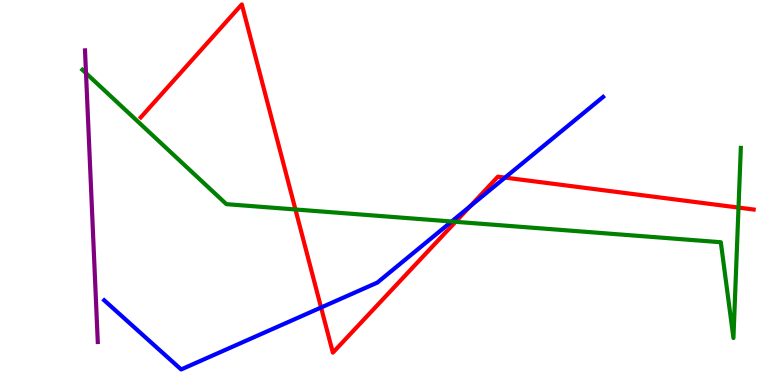[{'lines': ['blue', 'red'], 'intersections': [{'x': 4.14, 'y': 2.01}, {'x': 6.07, 'y': 4.64}, {'x': 6.52, 'y': 5.39}]}, {'lines': ['green', 'red'], 'intersections': [{'x': 3.81, 'y': 4.56}, {'x': 5.88, 'y': 4.24}, {'x': 9.53, 'y': 4.61}]}, {'lines': ['purple', 'red'], 'intersections': []}, {'lines': ['blue', 'green'], 'intersections': [{'x': 5.83, 'y': 4.25}]}, {'lines': ['blue', 'purple'], 'intersections': []}, {'lines': ['green', 'purple'], 'intersections': [{'x': 1.11, 'y': 8.1}]}]